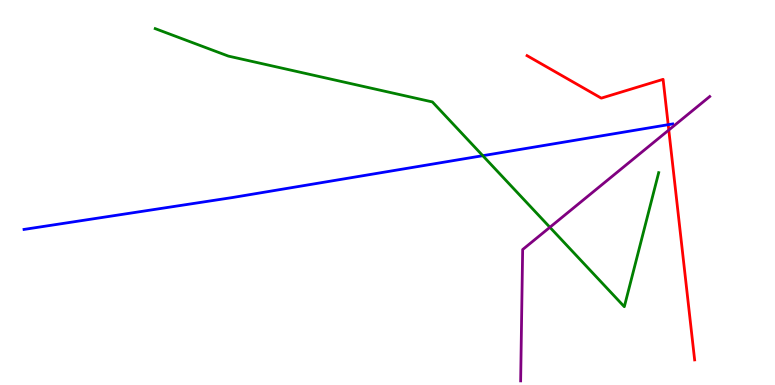[{'lines': ['blue', 'red'], 'intersections': [{'x': 8.62, 'y': 6.76}]}, {'lines': ['green', 'red'], 'intersections': []}, {'lines': ['purple', 'red'], 'intersections': [{'x': 8.63, 'y': 6.62}]}, {'lines': ['blue', 'green'], 'intersections': [{'x': 6.23, 'y': 5.96}]}, {'lines': ['blue', 'purple'], 'intersections': []}, {'lines': ['green', 'purple'], 'intersections': [{'x': 7.1, 'y': 4.1}]}]